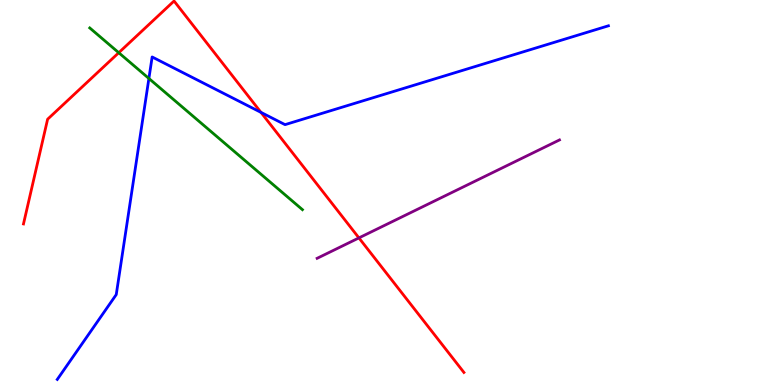[{'lines': ['blue', 'red'], 'intersections': [{'x': 3.37, 'y': 7.08}]}, {'lines': ['green', 'red'], 'intersections': [{'x': 1.53, 'y': 8.63}]}, {'lines': ['purple', 'red'], 'intersections': [{'x': 4.63, 'y': 3.82}]}, {'lines': ['blue', 'green'], 'intersections': [{'x': 1.92, 'y': 7.96}]}, {'lines': ['blue', 'purple'], 'intersections': []}, {'lines': ['green', 'purple'], 'intersections': []}]